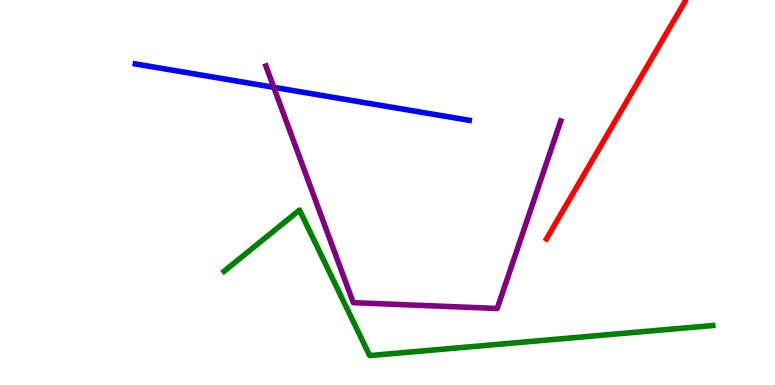[{'lines': ['blue', 'red'], 'intersections': []}, {'lines': ['green', 'red'], 'intersections': []}, {'lines': ['purple', 'red'], 'intersections': []}, {'lines': ['blue', 'green'], 'intersections': []}, {'lines': ['blue', 'purple'], 'intersections': [{'x': 3.53, 'y': 7.73}]}, {'lines': ['green', 'purple'], 'intersections': []}]